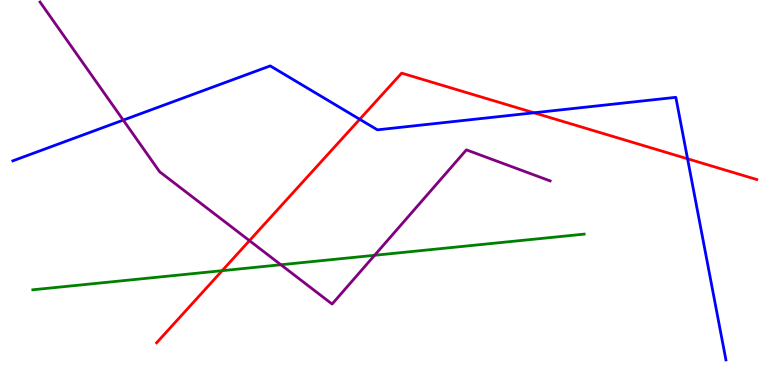[{'lines': ['blue', 'red'], 'intersections': [{'x': 4.64, 'y': 6.9}, {'x': 6.89, 'y': 7.07}, {'x': 8.87, 'y': 5.88}]}, {'lines': ['green', 'red'], 'intersections': [{'x': 2.87, 'y': 2.97}]}, {'lines': ['purple', 'red'], 'intersections': [{'x': 3.22, 'y': 3.75}]}, {'lines': ['blue', 'green'], 'intersections': []}, {'lines': ['blue', 'purple'], 'intersections': [{'x': 1.59, 'y': 6.88}]}, {'lines': ['green', 'purple'], 'intersections': [{'x': 3.62, 'y': 3.12}, {'x': 4.83, 'y': 3.37}]}]